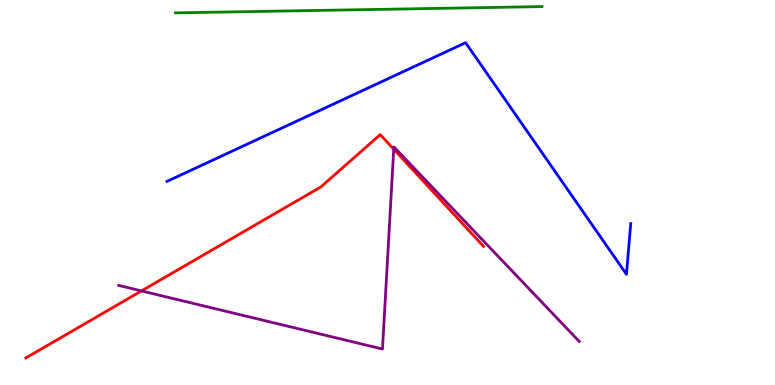[{'lines': ['blue', 'red'], 'intersections': []}, {'lines': ['green', 'red'], 'intersections': []}, {'lines': ['purple', 'red'], 'intersections': [{'x': 1.83, 'y': 2.44}, {'x': 5.08, 'y': 6.12}]}, {'lines': ['blue', 'green'], 'intersections': []}, {'lines': ['blue', 'purple'], 'intersections': []}, {'lines': ['green', 'purple'], 'intersections': []}]